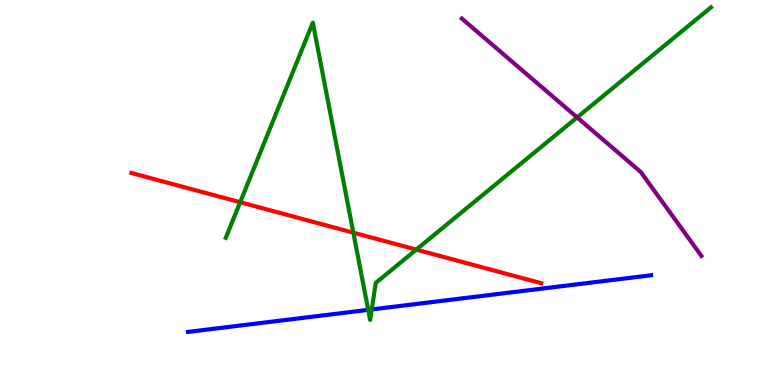[{'lines': ['blue', 'red'], 'intersections': []}, {'lines': ['green', 'red'], 'intersections': [{'x': 3.1, 'y': 4.75}, {'x': 4.56, 'y': 3.96}, {'x': 5.37, 'y': 3.52}]}, {'lines': ['purple', 'red'], 'intersections': []}, {'lines': ['blue', 'green'], 'intersections': [{'x': 4.75, 'y': 1.95}, {'x': 4.8, 'y': 1.96}]}, {'lines': ['blue', 'purple'], 'intersections': []}, {'lines': ['green', 'purple'], 'intersections': [{'x': 7.45, 'y': 6.95}]}]